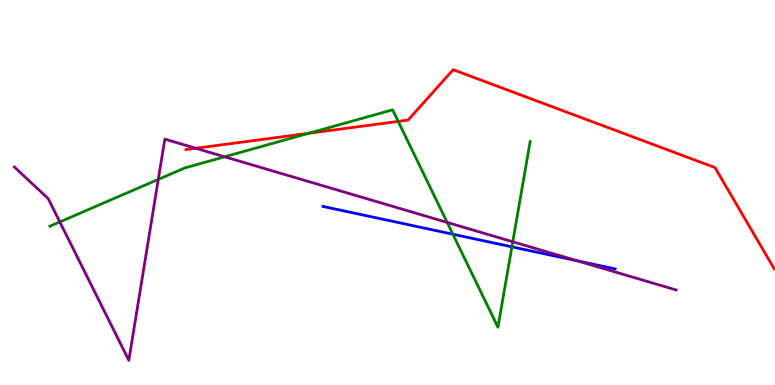[{'lines': ['blue', 'red'], 'intersections': []}, {'lines': ['green', 'red'], 'intersections': [{'x': 3.98, 'y': 6.54}, {'x': 5.14, 'y': 6.85}]}, {'lines': ['purple', 'red'], 'intersections': [{'x': 2.53, 'y': 6.15}]}, {'lines': ['blue', 'green'], 'intersections': [{'x': 5.84, 'y': 3.92}, {'x': 6.61, 'y': 3.59}]}, {'lines': ['blue', 'purple'], 'intersections': [{'x': 7.45, 'y': 3.22}]}, {'lines': ['green', 'purple'], 'intersections': [{'x': 0.772, 'y': 4.24}, {'x': 2.04, 'y': 5.34}, {'x': 2.9, 'y': 5.93}, {'x': 5.77, 'y': 4.22}, {'x': 6.62, 'y': 3.72}]}]